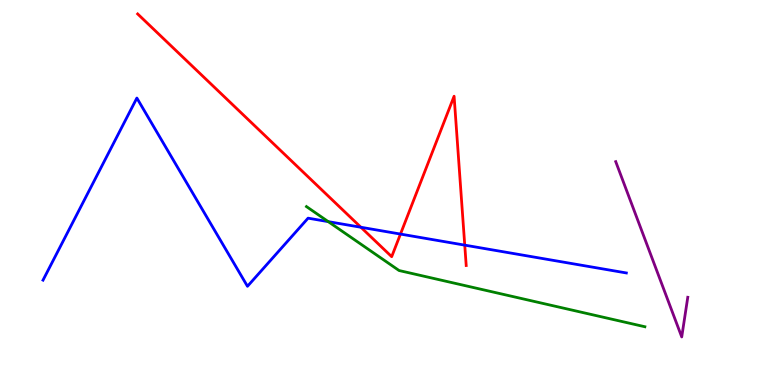[{'lines': ['blue', 'red'], 'intersections': [{'x': 4.66, 'y': 4.1}, {'x': 5.17, 'y': 3.92}, {'x': 6.0, 'y': 3.63}]}, {'lines': ['green', 'red'], 'intersections': []}, {'lines': ['purple', 'red'], 'intersections': []}, {'lines': ['blue', 'green'], 'intersections': [{'x': 4.24, 'y': 4.24}]}, {'lines': ['blue', 'purple'], 'intersections': []}, {'lines': ['green', 'purple'], 'intersections': []}]